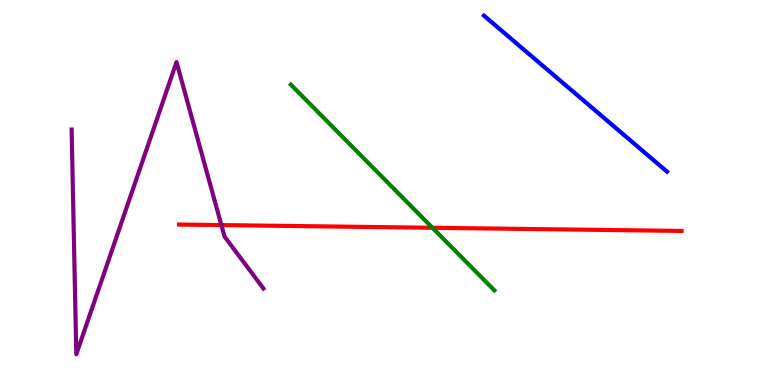[{'lines': ['blue', 'red'], 'intersections': []}, {'lines': ['green', 'red'], 'intersections': [{'x': 5.58, 'y': 4.08}]}, {'lines': ['purple', 'red'], 'intersections': [{'x': 2.86, 'y': 4.15}]}, {'lines': ['blue', 'green'], 'intersections': []}, {'lines': ['blue', 'purple'], 'intersections': []}, {'lines': ['green', 'purple'], 'intersections': []}]